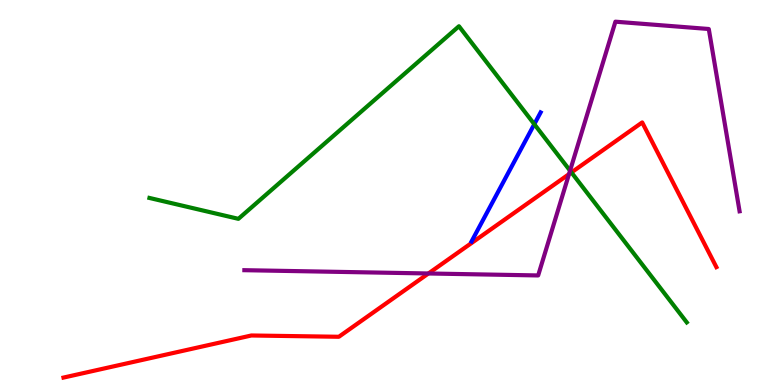[{'lines': ['blue', 'red'], 'intersections': []}, {'lines': ['green', 'red'], 'intersections': [{'x': 7.37, 'y': 5.52}]}, {'lines': ['purple', 'red'], 'intersections': [{'x': 5.53, 'y': 2.9}, {'x': 7.34, 'y': 5.48}]}, {'lines': ['blue', 'green'], 'intersections': [{'x': 6.89, 'y': 6.77}]}, {'lines': ['blue', 'purple'], 'intersections': []}, {'lines': ['green', 'purple'], 'intersections': [{'x': 7.36, 'y': 5.57}]}]